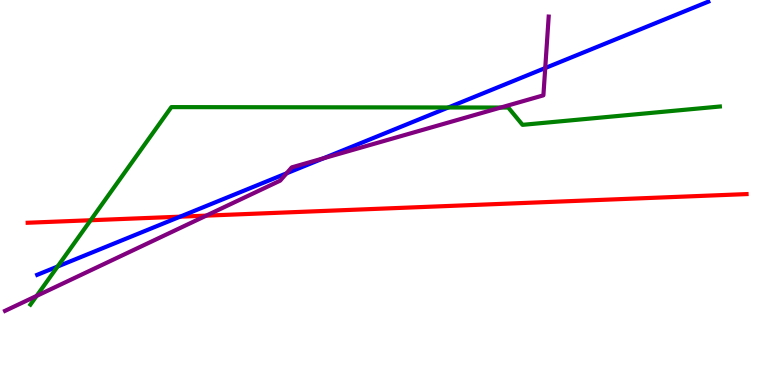[{'lines': ['blue', 'red'], 'intersections': [{'x': 2.32, 'y': 4.37}]}, {'lines': ['green', 'red'], 'intersections': [{'x': 1.17, 'y': 4.28}]}, {'lines': ['purple', 'red'], 'intersections': [{'x': 2.66, 'y': 4.4}]}, {'lines': ['blue', 'green'], 'intersections': [{'x': 0.743, 'y': 3.08}, {'x': 5.79, 'y': 7.21}]}, {'lines': ['blue', 'purple'], 'intersections': [{'x': 3.7, 'y': 5.5}, {'x': 4.17, 'y': 5.89}, {'x': 7.04, 'y': 8.23}]}, {'lines': ['green', 'purple'], 'intersections': [{'x': 0.473, 'y': 2.31}, {'x': 6.46, 'y': 7.21}]}]